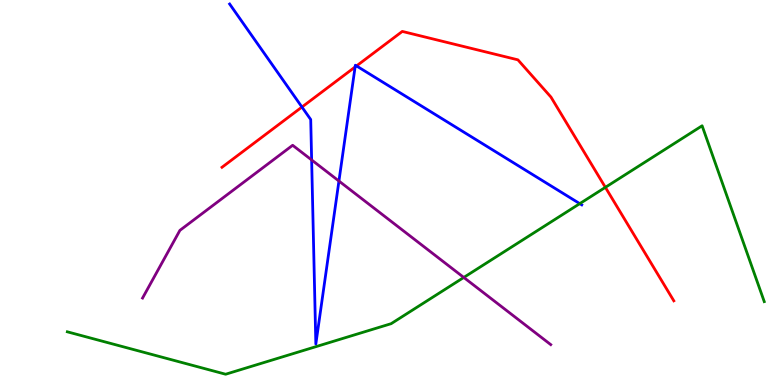[{'lines': ['blue', 'red'], 'intersections': [{'x': 3.9, 'y': 7.22}, {'x': 4.58, 'y': 8.26}, {'x': 4.6, 'y': 8.29}]}, {'lines': ['green', 'red'], 'intersections': [{'x': 7.81, 'y': 5.13}]}, {'lines': ['purple', 'red'], 'intersections': []}, {'lines': ['blue', 'green'], 'intersections': [{'x': 7.48, 'y': 4.71}]}, {'lines': ['blue', 'purple'], 'intersections': [{'x': 4.02, 'y': 5.85}, {'x': 4.37, 'y': 5.3}]}, {'lines': ['green', 'purple'], 'intersections': [{'x': 5.98, 'y': 2.79}]}]